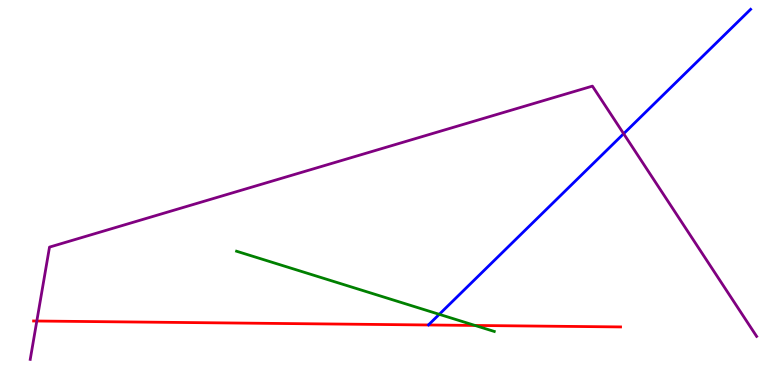[{'lines': ['blue', 'red'], 'intersections': []}, {'lines': ['green', 'red'], 'intersections': [{'x': 6.13, 'y': 1.55}]}, {'lines': ['purple', 'red'], 'intersections': [{'x': 0.475, 'y': 1.66}]}, {'lines': ['blue', 'green'], 'intersections': [{'x': 5.67, 'y': 1.84}]}, {'lines': ['blue', 'purple'], 'intersections': [{'x': 8.05, 'y': 6.53}]}, {'lines': ['green', 'purple'], 'intersections': []}]